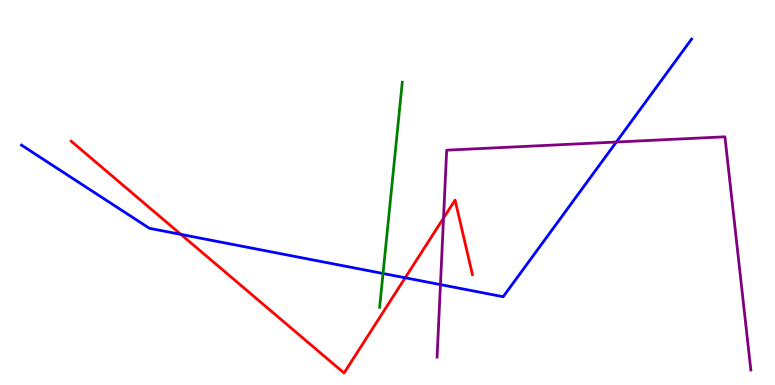[{'lines': ['blue', 'red'], 'intersections': [{'x': 2.33, 'y': 3.91}, {'x': 5.23, 'y': 2.79}]}, {'lines': ['green', 'red'], 'intersections': []}, {'lines': ['purple', 'red'], 'intersections': [{'x': 5.72, 'y': 4.34}]}, {'lines': ['blue', 'green'], 'intersections': [{'x': 4.94, 'y': 2.9}]}, {'lines': ['blue', 'purple'], 'intersections': [{'x': 5.68, 'y': 2.61}, {'x': 7.95, 'y': 6.31}]}, {'lines': ['green', 'purple'], 'intersections': []}]